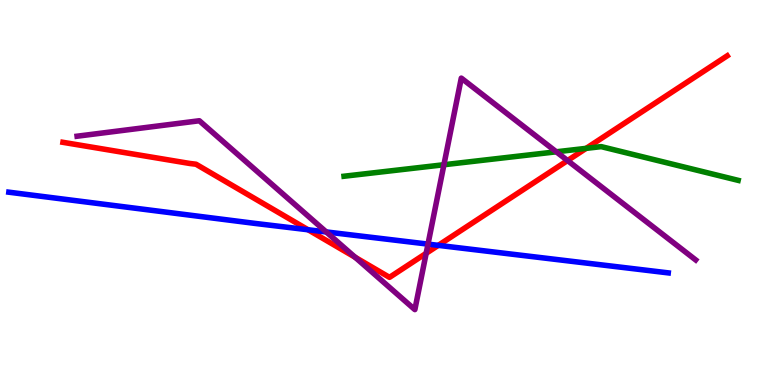[{'lines': ['blue', 'red'], 'intersections': [{'x': 3.98, 'y': 4.03}, {'x': 5.66, 'y': 3.63}]}, {'lines': ['green', 'red'], 'intersections': [{'x': 7.56, 'y': 6.15}]}, {'lines': ['purple', 'red'], 'intersections': [{'x': 4.58, 'y': 3.32}, {'x': 5.5, 'y': 3.42}, {'x': 7.32, 'y': 5.83}]}, {'lines': ['blue', 'green'], 'intersections': []}, {'lines': ['blue', 'purple'], 'intersections': [{'x': 4.21, 'y': 3.98}, {'x': 5.52, 'y': 3.66}]}, {'lines': ['green', 'purple'], 'intersections': [{'x': 5.73, 'y': 5.72}, {'x': 7.18, 'y': 6.06}]}]